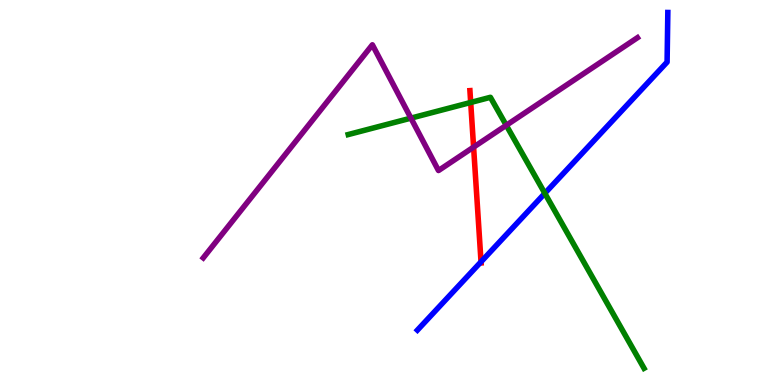[{'lines': ['blue', 'red'], 'intersections': [{'x': 6.21, 'y': 3.2}]}, {'lines': ['green', 'red'], 'intersections': [{'x': 6.07, 'y': 7.34}]}, {'lines': ['purple', 'red'], 'intersections': [{'x': 6.11, 'y': 6.18}]}, {'lines': ['blue', 'green'], 'intersections': [{'x': 7.03, 'y': 4.98}]}, {'lines': ['blue', 'purple'], 'intersections': []}, {'lines': ['green', 'purple'], 'intersections': [{'x': 5.3, 'y': 6.93}, {'x': 6.53, 'y': 6.75}]}]